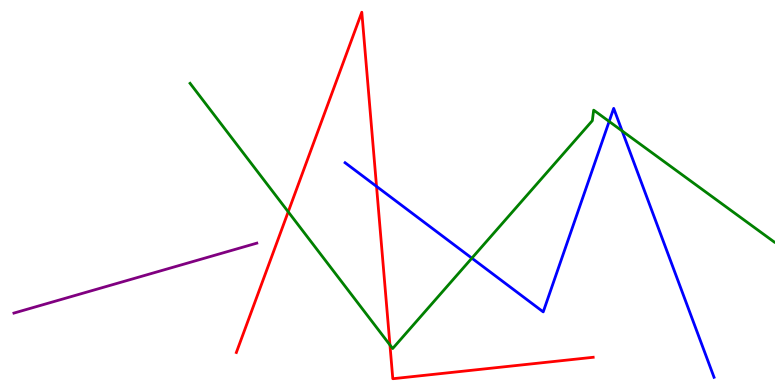[{'lines': ['blue', 'red'], 'intersections': [{'x': 4.86, 'y': 5.16}]}, {'lines': ['green', 'red'], 'intersections': [{'x': 3.72, 'y': 4.5}, {'x': 5.03, 'y': 1.04}]}, {'lines': ['purple', 'red'], 'intersections': []}, {'lines': ['blue', 'green'], 'intersections': [{'x': 6.09, 'y': 3.29}, {'x': 7.86, 'y': 6.85}, {'x': 8.03, 'y': 6.6}]}, {'lines': ['blue', 'purple'], 'intersections': []}, {'lines': ['green', 'purple'], 'intersections': []}]